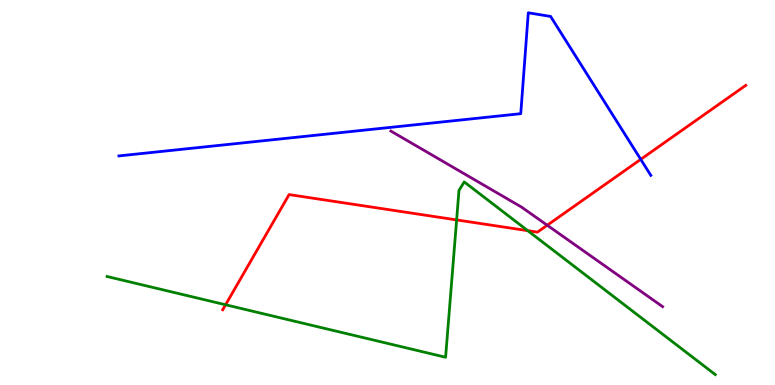[{'lines': ['blue', 'red'], 'intersections': [{'x': 8.27, 'y': 5.86}]}, {'lines': ['green', 'red'], 'intersections': [{'x': 2.91, 'y': 2.08}, {'x': 5.89, 'y': 4.29}, {'x': 6.81, 'y': 4.01}]}, {'lines': ['purple', 'red'], 'intersections': [{'x': 7.06, 'y': 4.15}]}, {'lines': ['blue', 'green'], 'intersections': []}, {'lines': ['blue', 'purple'], 'intersections': []}, {'lines': ['green', 'purple'], 'intersections': []}]